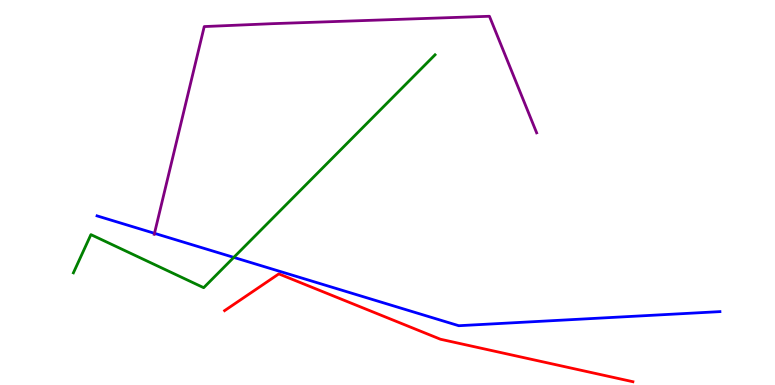[{'lines': ['blue', 'red'], 'intersections': []}, {'lines': ['green', 'red'], 'intersections': []}, {'lines': ['purple', 'red'], 'intersections': []}, {'lines': ['blue', 'green'], 'intersections': [{'x': 3.02, 'y': 3.31}]}, {'lines': ['blue', 'purple'], 'intersections': [{'x': 1.99, 'y': 3.94}]}, {'lines': ['green', 'purple'], 'intersections': []}]